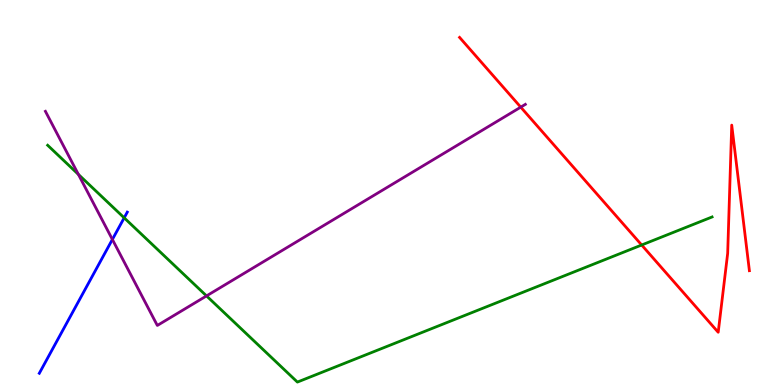[{'lines': ['blue', 'red'], 'intersections': []}, {'lines': ['green', 'red'], 'intersections': [{'x': 8.28, 'y': 3.64}]}, {'lines': ['purple', 'red'], 'intersections': [{'x': 6.72, 'y': 7.22}]}, {'lines': ['blue', 'green'], 'intersections': [{'x': 1.6, 'y': 4.34}]}, {'lines': ['blue', 'purple'], 'intersections': [{'x': 1.45, 'y': 3.78}]}, {'lines': ['green', 'purple'], 'intersections': [{'x': 1.01, 'y': 5.47}, {'x': 2.66, 'y': 2.31}]}]